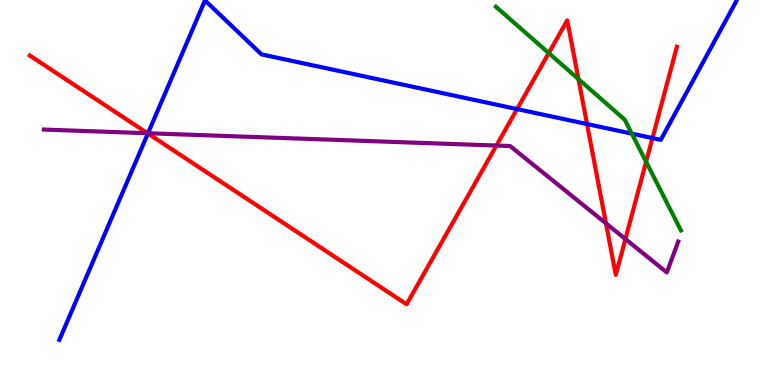[{'lines': ['blue', 'red'], 'intersections': [{'x': 1.91, 'y': 6.53}, {'x': 6.67, 'y': 7.17}, {'x': 7.57, 'y': 6.78}, {'x': 8.42, 'y': 6.41}]}, {'lines': ['green', 'red'], 'intersections': [{'x': 7.08, 'y': 8.62}, {'x': 7.46, 'y': 7.95}, {'x': 8.34, 'y': 5.8}]}, {'lines': ['purple', 'red'], 'intersections': [{'x': 1.9, 'y': 6.54}, {'x': 6.41, 'y': 6.22}, {'x': 7.82, 'y': 4.2}, {'x': 8.07, 'y': 3.79}]}, {'lines': ['blue', 'green'], 'intersections': [{'x': 8.15, 'y': 6.53}]}, {'lines': ['blue', 'purple'], 'intersections': [{'x': 1.91, 'y': 6.54}]}, {'lines': ['green', 'purple'], 'intersections': []}]